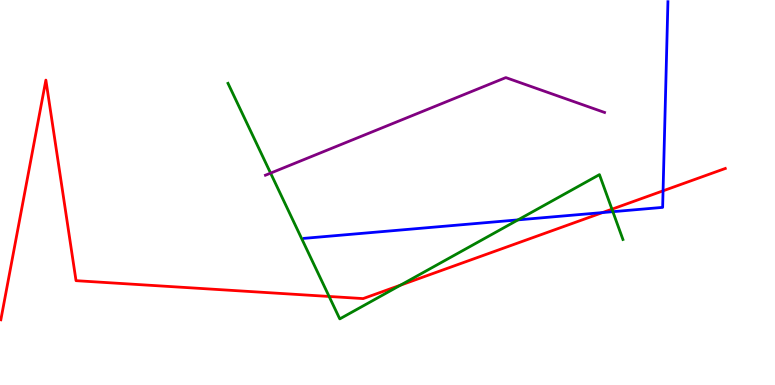[{'lines': ['blue', 'red'], 'intersections': [{'x': 7.77, 'y': 4.48}, {'x': 8.56, 'y': 5.04}]}, {'lines': ['green', 'red'], 'intersections': [{'x': 4.25, 'y': 2.3}, {'x': 5.17, 'y': 2.59}, {'x': 7.9, 'y': 4.57}]}, {'lines': ['purple', 'red'], 'intersections': []}, {'lines': ['blue', 'green'], 'intersections': [{'x': 6.68, 'y': 4.29}, {'x': 7.91, 'y': 4.5}]}, {'lines': ['blue', 'purple'], 'intersections': []}, {'lines': ['green', 'purple'], 'intersections': [{'x': 3.49, 'y': 5.5}]}]